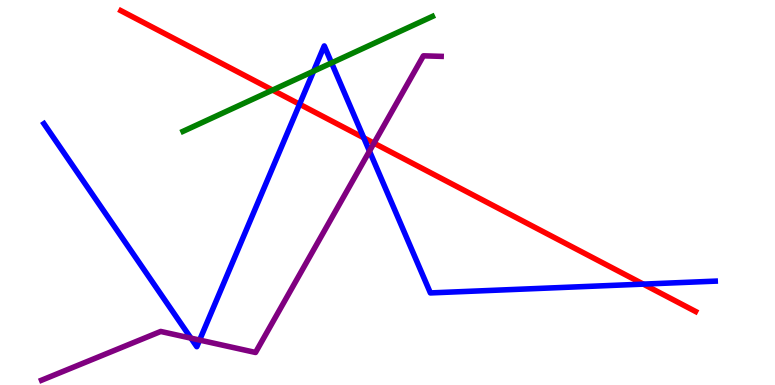[{'lines': ['blue', 'red'], 'intersections': [{'x': 3.87, 'y': 7.29}, {'x': 4.69, 'y': 6.42}, {'x': 8.3, 'y': 2.62}]}, {'lines': ['green', 'red'], 'intersections': [{'x': 3.52, 'y': 7.66}]}, {'lines': ['purple', 'red'], 'intersections': [{'x': 4.83, 'y': 6.28}]}, {'lines': ['blue', 'green'], 'intersections': [{'x': 4.05, 'y': 8.15}, {'x': 4.28, 'y': 8.37}]}, {'lines': ['blue', 'purple'], 'intersections': [{'x': 2.46, 'y': 1.22}, {'x': 2.58, 'y': 1.17}, {'x': 4.77, 'y': 6.07}]}, {'lines': ['green', 'purple'], 'intersections': []}]